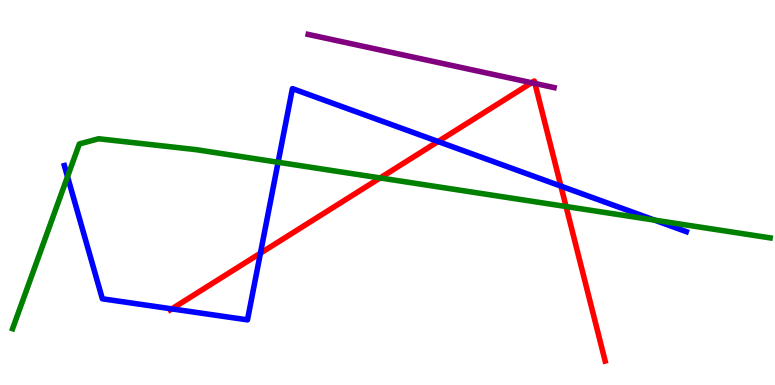[{'lines': ['blue', 'red'], 'intersections': [{'x': 2.22, 'y': 1.98}, {'x': 3.36, 'y': 3.42}, {'x': 5.65, 'y': 6.32}, {'x': 7.24, 'y': 5.17}]}, {'lines': ['green', 'red'], 'intersections': [{'x': 4.9, 'y': 5.38}, {'x': 7.3, 'y': 4.64}]}, {'lines': ['purple', 'red'], 'intersections': [{'x': 6.86, 'y': 7.85}, {'x': 6.9, 'y': 7.83}]}, {'lines': ['blue', 'green'], 'intersections': [{'x': 0.871, 'y': 5.41}, {'x': 3.59, 'y': 5.79}, {'x': 8.45, 'y': 4.28}]}, {'lines': ['blue', 'purple'], 'intersections': []}, {'lines': ['green', 'purple'], 'intersections': []}]